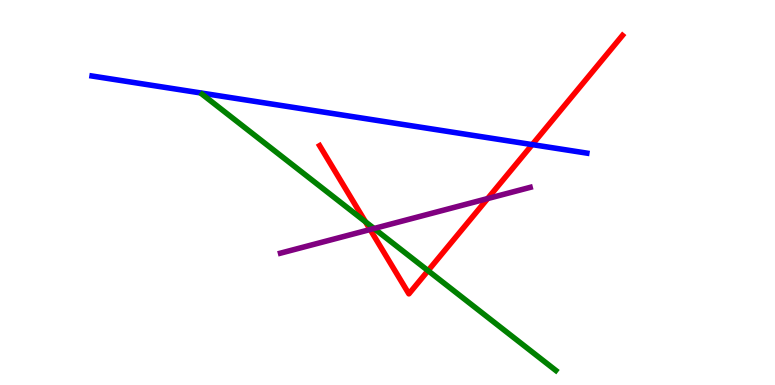[{'lines': ['blue', 'red'], 'intersections': [{'x': 6.87, 'y': 6.24}]}, {'lines': ['green', 'red'], 'intersections': [{'x': 4.72, 'y': 4.24}, {'x': 5.52, 'y': 2.97}]}, {'lines': ['purple', 'red'], 'intersections': [{'x': 4.78, 'y': 4.04}, {'x': 6.29, 'y': 4.84}]}, {'lines': ['blue', 'green'], 'intersections': []}, {'lines': ['blue', 'purple'], 'intersections': []}, {'lines': ['green', 'purple'], 'intersections': [{'x': 4.83, 'y': 4.06}]}]